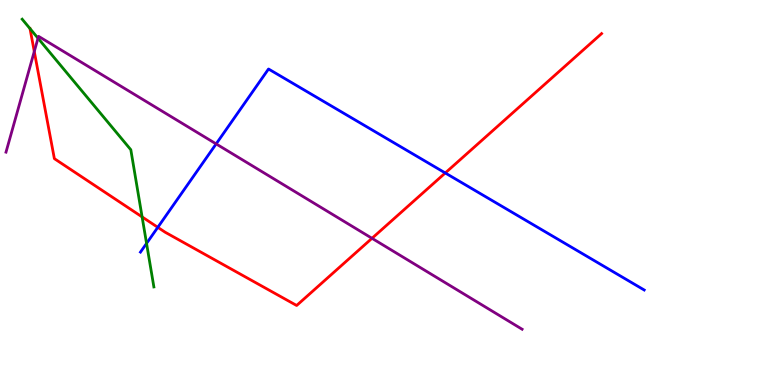[{'lines': ['blue', 'red'], 'intersections': [{'x': 2.04, 'y': 4.1}, {'x': 5.75, 'y': 5.51}]}, {'lines': ['green', 'red'], 'intersections': [{'x': 0.387, 'y': 9.26}, {'x': 1.83, 'y': 4.37}]}, {'lines': ['purple', 'red'], 'intersections': [{'x': 0.442, 'y': 8.66}, {'x': 4.8, 'y': 3.81}]}, {'lines': ['blue', 'green'], 'intersections': [{'x': 1.89, 'y': 3.68}]}, {'lines': ['blue', 'purple'], 'intersections': [{'x': 2.79, 'y': 6.26}]}, {'lines': ['green', 'purple'], 'intersections': [{'x': 0.49, 'y': 9.01}]}]